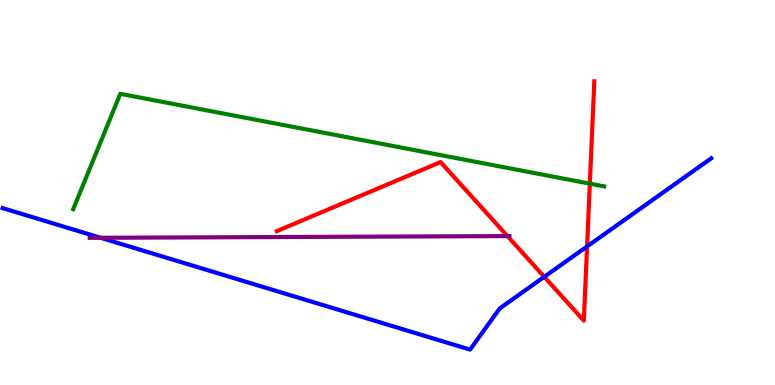[{'lines': ['blue', 'red'], 'intersections': [{'x': 7.02, 'y': 2.81}, {'x': 7.58, 'y': 3.6}]}, {'lines': ['green', 'red'], 'intersections': [{'x': 7.61, 'y': 5.23}]}, {'lines': ['purple', 'red'], 'intersections': [{'x': 6.55, 'y': 3.87}]}, {'lines': ['blue', 'green'], 'intersections': []}, {'lines': ['blue', 'purple'], 'intersections': [{'x': 1.3, 'y': 3.82}]}, {'lines': ['green', 'purple'], 'intersections': []}]